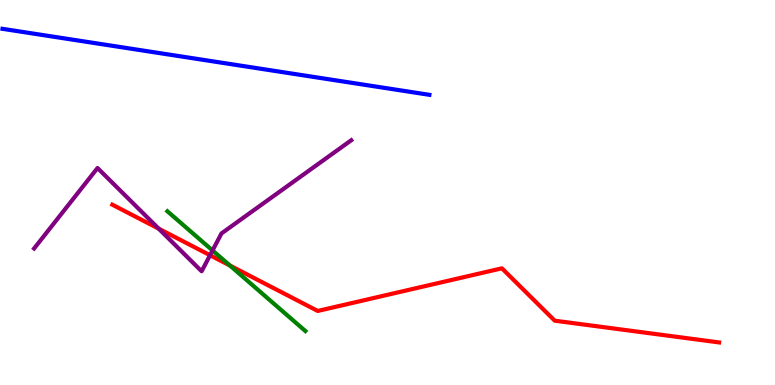[{'lines': ['blue', 'red'], 'intersections': []}, {'lines': ['green', 'red'], 'intersections': [{'x': 2.97, 'y': 3.1}]}, {'lines': ['purple', 'red'], 'intersections': [{'x': 2.05, 'y': 4.06}, {'x': 2.71, 'y': 3.37}]}, {'lines': ['blue', 'green'], 'intersections': []}, {'lines': ['blue', 'purple'], 'intersections': []}, {'lines': ['green', 'purple'], 'intersections': [{'x': 2.74, 'y': 3.49}]}]